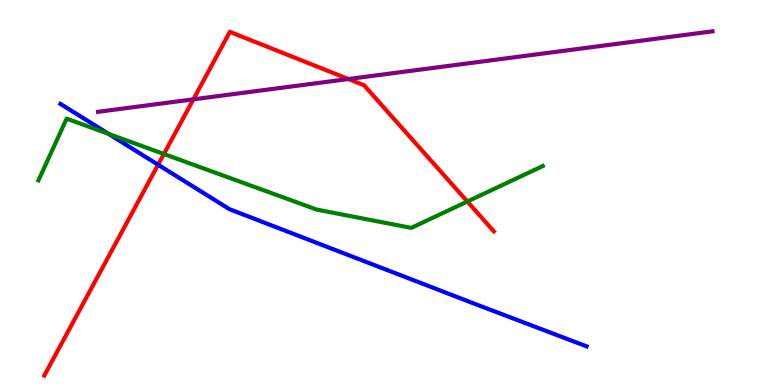[{'lines': ['blue', 'red'], 'intersections': [{'x': 2.04, 'y': 5.72}]}, {'lines': ['green', 'red'], 'intersections': [{'x': 2.11, 'y': 6.0}, {'x': 6.03, 'y': 4.77}]}, {'lines': ['purple', 'red'], 'intersections': [{'x': 2.5, 'y': 7.42}, {'x': 4.5, 'y': 7.95}]}, {'lines': ['blue', 'green'], 'intersections': [{'x': 1.4, 'y': 6.52}]}, {'lines': ['blue', 'purple'], 'intersections': []}, {'lines': ['green', 'purple'], 'intersections': []}]